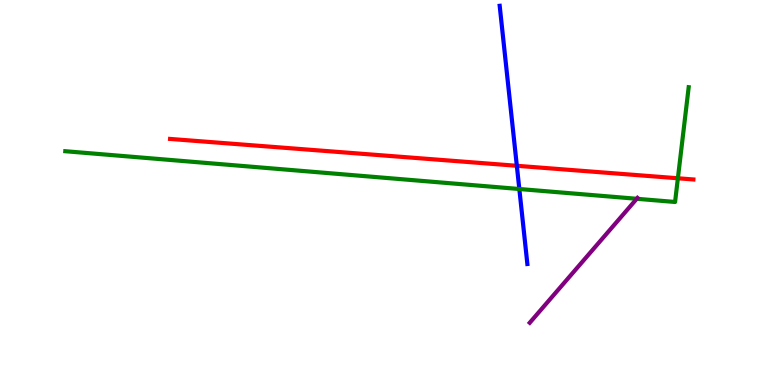[{'lines': ['blue', 'red'], 'intersections': [{'x': 6.67, 'y': 5.69}]}, {'lines': ['green', 'red'], 'intersections': [{'x': 8.75, 'y': 5.37}]}, {'lines': ['purple', 'red'], 'intersections': []}, {'lines': ['blue', 'green'], 'intersections': [{'x': 6.7, 'y': 5.09}]}, {'lines': ['blue', 'purple'], 'intersections': []}, {'lines': ['green', 'purple'], 'intersections': [{'x': 8.22, 'y': 4.84}]}]